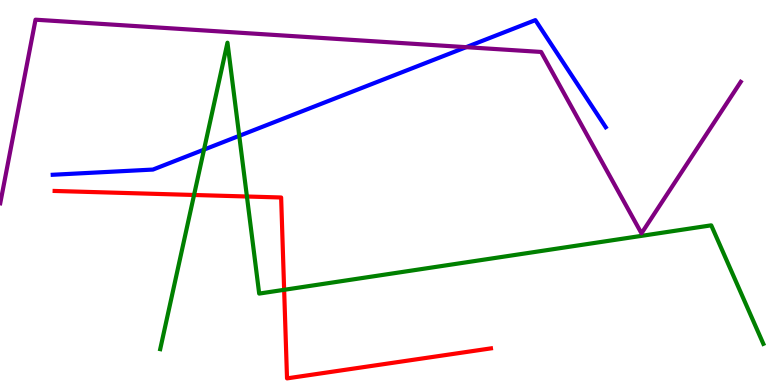[{'lines': ['blue', 'red'], 'intersections': []}, {'lines': ['green', 'red'], 'intersections': [{'x': 2.5, 'y': 4.94}, {'x': 3.19, 'y': 4.9}, {'x': 3.67, 'y': 2.47}]}, {'lines': ['purple', 'red'], 'intersections': []}, {'lines': ['blue', 'green'], 'intersections': [{'x': 2.63, 'y': 6.11}, {'x': 3.09, 'y': 6.47}]}, {'lines': ['blue', 'purple'], 'intersections': [{'x': 6.01, 'y': 8.77}]}, {'lines': ['green', 'purple'], 'intersections': []}]